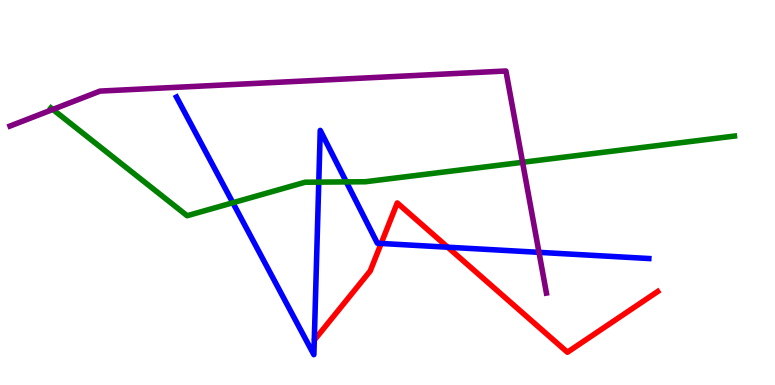[{'lines': ['blue', 'red'], 'intersections': [{'x': 4.92, 'y': 3.68}, {'x': 5.78, 'y': 3.58}]}, {'lines': ['green', 'red'], 'intersections': []}, {'lines': ['purple', 'red'], 'intersections': []}, {'lines': ['blue', 'green'], 'intersections': [{'x': 3.0, 'y': 4.73}, {'x': 4.11, 'y': 5.27}, {'x': 4.47, 'y': 5.28}]}, {'lines': ['blue', 'purple'], 'intersections': [{'x': 6.95, 'y': 3.45}]}, {'lines': ['green', 'purple'], 'intersections': [{'x': 0.682, 'y': 7.16}, {'x': 6.74, 'y': 5.78}]}]